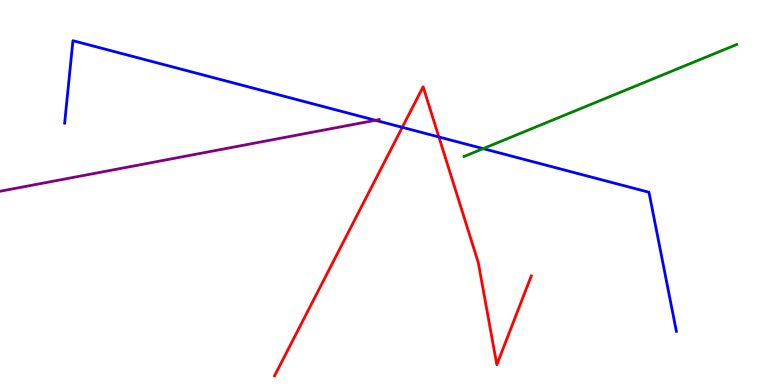[{'lines': ['blue', 'red'], 'intersections': [{'x': 5.19, 'y': 6.69}, {'x': 5.66, 'y': 6.44}]}, {'lines': ['green', 'red'], 'intersections': []}, {'lines': ['purple', 'red'], 'intersections': []}, {'lines': ['blue', 'green'], 'intersections': [{'x': 6.23, 'y': 6.14}]}, {'lines': ['blue', 'purple'], 'intersections': [{'x': 4.84, 'y': 6.88}]}, {'lines': ['green', 'purple'], 'intersections': []}]